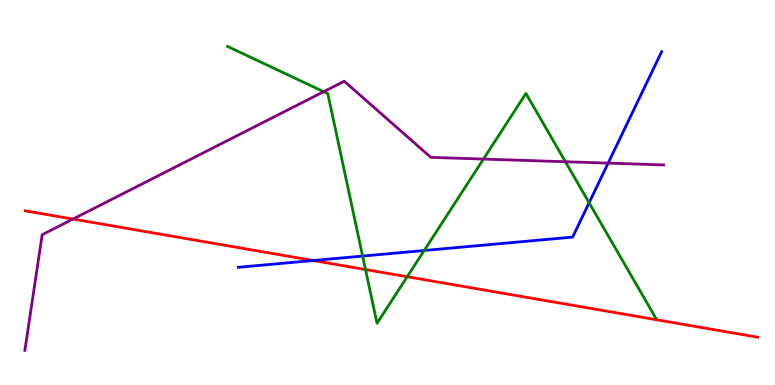[{'lines': ['blue', 'red'], 'intersections': [{'x': 4.04, 'y': 3.23}]}, {'lines': ['green', 'red'], 'intersections': [{'x': 4.72, 'y': 3.0}, {'x': 5.25, 'y': 2.81}]}, {'lines': ['purple', 'red'], 'intersections': [{'x': 0.942, 'y': 4.31}]}, {'lines': ['blue', 'green'], 'intersections': [{'x': 4.68, 'y': 3.35}, {'x': 5.47, 'y': 3.49}, {'x': 7.6, 'y': 4.73}]}, {'lines': ['blue', 'purple'], 'intersections': [{'x': 7.85, 'y': 5.76}]}, {'lines': ['green', 'purple'], 'intersections': [{'x': 4.18, 'y': 7.62}, {'x': 6.24, 'y': 5.87}, {'x': 7.3, 'y': 5.8}]}]